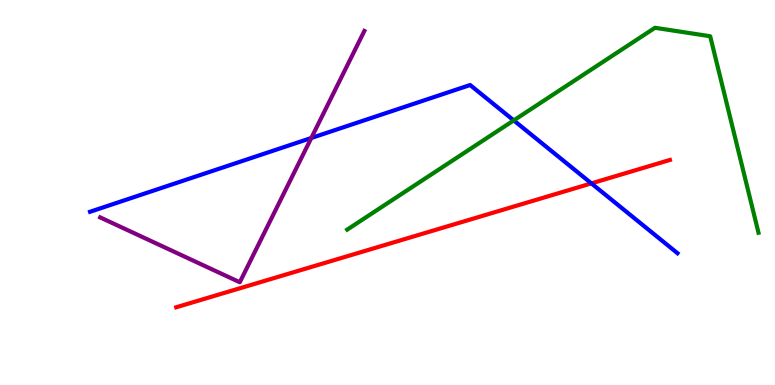[{'lines': ['blue', 'red'], 'intersections': [{'x': 7.63, 'y': 5.24}]}, {'lines': ['green', 'red'], 'intersections': []}, {'lines': ['purple', 'red'], 'intersections': []}, {'lines': ['blue', 'green'], 'intersections': [{'x': 6.63, 'y': 6.87}]}, {'lines': ['blue', 'purple'], 'intersections': [{'x': 4.02, 'y': 6.42}]}, {'lines': ['green', 'purple'], 'intersections': []}]